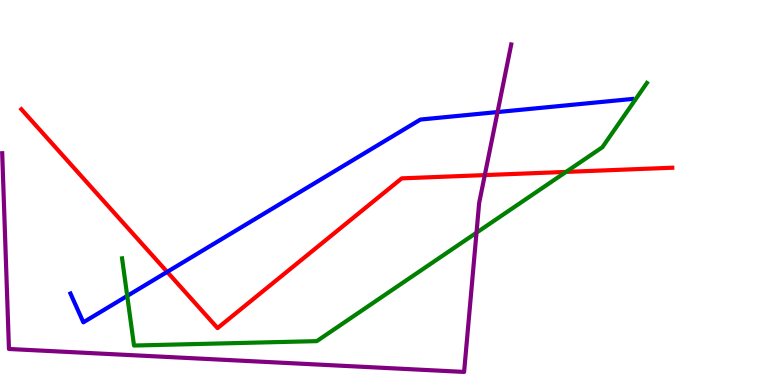[{'lines': ['blue', 'red'], 'intersections': [{'x': 2.16, 'y': 2.94}]}, {'lines': ['green', 'red'], 'intersections': [{'x': 7.3, 'y': 5.54}]}, {'lines': ['purple', 'red'], 'intersections': [{'x': 6.26, 'y': 5.45}]}, {'lines': ['blue', 'green'], 'intersections': [{'x': 1.64, 'y': 2.31}]}, {'lines': ['blue', 'purple'], 'intersections': [{'x': 6.42, 'y': 7.09}]}, {'lines': ['green', 'purple'], 'intersections': [{'x': 6.15, 'y': 3.96}]}]